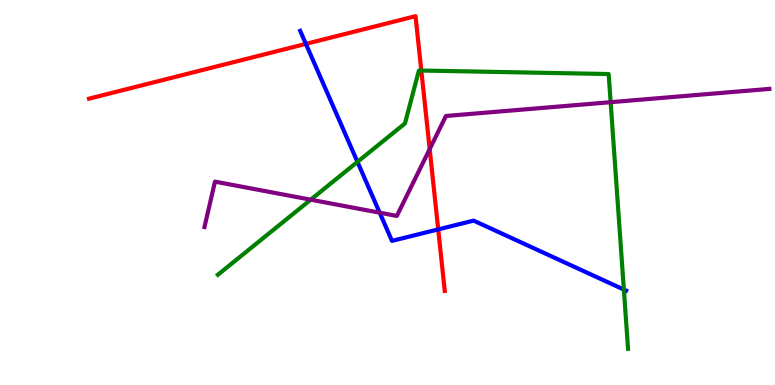[{'lines': ['blue', 'red'], 'intersections': [{'x': 3.95, 'y': 8.86}, {'x': 5.65, 'y': 4.04}]}, {'lines': ['green', 'red'], 'intersections': [{'x': 5.44, 'y': 8.17}]}, {'lines': ['purple', 'red'], 'intersections': [{'x': 5.54, 'y': 6.13}]}, {'lines': ['blue', 'green'], 'intersections': [{'x': 4.61, 'y': 5.8}, {'x': 8.05, 'y': 2.48}]}, {'lines': ['blue', 'purple'], 'intersections': [{'x': 4.9, 'y': 4.48}]}, {'lines': ['green', 'purple'], 'intersections': [{'x': 4.01, 'y': 4.81}, {'x': 7.88, 'y': 7.35}]}]